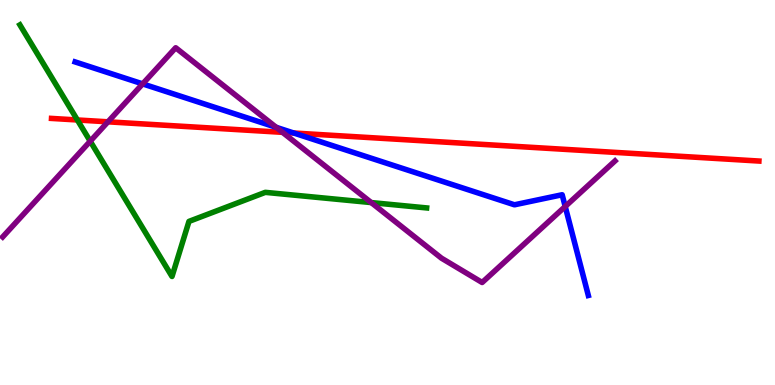[{'lines': ['blue', 'red'], 'intersections': [{'x': 3.79, 'y': 6.55}]}, {'lines': ['green', 'red'], 'intersections': [{'x': 0.998, 'y': 6.88}]}, {'lines': ['purple', 'red'], 'intersections': [{'x': 1.39, 'y': 6.84}, {'x': 3.65, 'y': 6.56}]}, {'lines': ['blue', 'green'], 'intersections': []}, {'lines': ['blue', 'purple'], 'intersections': [{'x': 1.84, 'y': 7.82}, {'x': 3.56, 'y': 6.69}, {'x': 7.29, 'y': 4.64}]}, {'lines': ['green', 'purple'], 'intersections': [{'x': 1.16, 'y': 6.33}, {'x': 4.79, 'y': 4.74}]}]